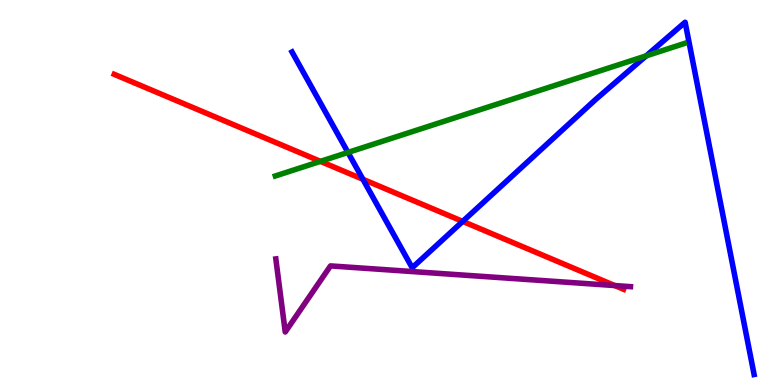[{'lines': ['blue', 'red'], 'intersections': [{'x': 4.68, 'y': 5.34}, {'x': 5.97, 'y': 4.25}]}, {'lines': ['green', 'red'], 'intersections': [{'x': 4.13, 'y': 5.81}]}, {'lines': ['purple', 'red'], 'intersections': [{'x': 7.93, 'y': 2.58}]}, {'lines': ['blue', 'green'], 'intersections': [{'x': 4.49, 'y': 6.04}, {'x': 8.34, 'y': 8.55}]}, {'lines': ['blue', 'purple'], 'intersections': []}, {'lines': ['green', 'purple'], 'intersections': []}]